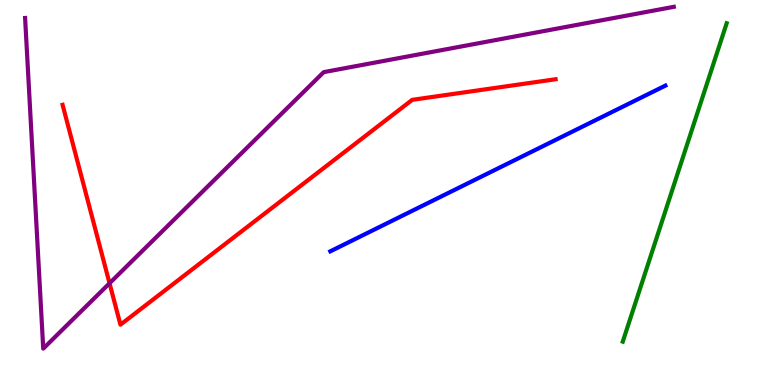[{'lines': ['blue', 'red'], 'intersections': []}, {'lines': ['green', 'red'], 'intersections': []}, {'lines': ['purple', 'red'], 'intersections': [{'x': 1.41, 'y': 2.64}]}, {'lines': ['blue', 'green'], 'intersections': []}, {'lines': ['blue', 'purple'], 'intersections': []}, {'lines': ['green', 'purple'], 'intersections': []}]